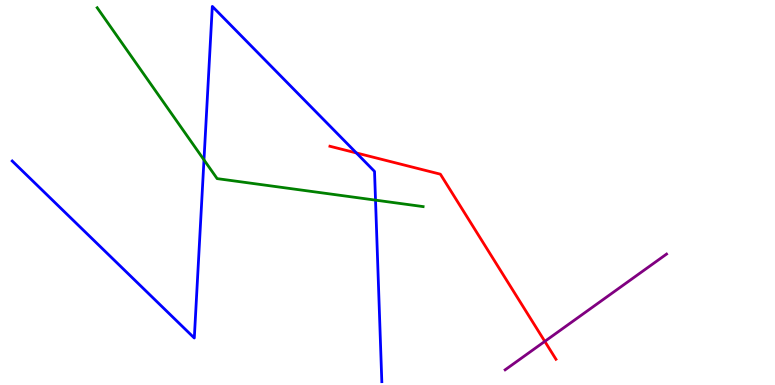[{'lines': ['blue', 'red'], 'intersections': [{'x': 4.6, 'y': 6.03}]}, {'lines': ['green', 'red'], 'intersections': []}, {'lines': ['purple', 'red'], 'intersections': [{'x': 7.03, 'y': 1.13}]}, {'lines': ['blue', 'green'], 'intersections': [{'x': 2.63, 'y': 5.85}, {'x': 4.85, 'y': 4.8}]}, {'lines': ['blue', 'purple'], 'intersections': []}, {'lines': ['green', 'purple'], 'intersections': []}]